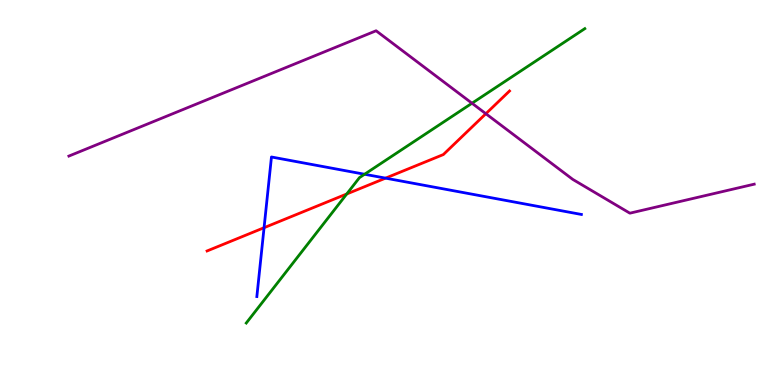[{'lines': ['blue', 'red'], 'intersections': [{'x': 3.41, 'y': 4.09}, {'x': 4.97, 'y': 5.37}]}, {'lines': ['green', 'red'], 'intersections': [{'x': 4.47, 'y': 4.96}]}, {'lines': ['purple', 'red'], 'intersections': [{'x': 6.27, 'y': 7.05}]}, {'lines': ['blue', 'green'], 'intersections': [{'x': 4.7, 'y': 5.47}]}, {'lines': ['blue', 'purple'], 'intersections': []}, {'lines': ['green', 'purple'], 'intersections': [{'x': 6.09, 'y': 7.32}]}]